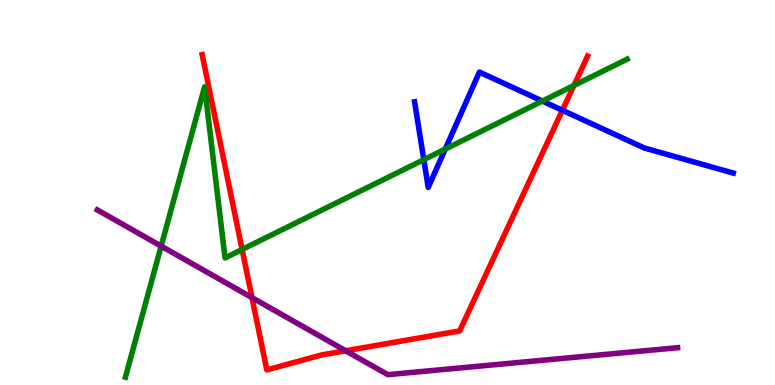[{'lines': ['blue', 'red'], 'intersections': [{'x': 7.26, 'y': 7.14}]}, {'lines': ['green', 'red'], 'intersections': [{'x': 3.12, 'y': 3.52}, {'x': 7.41, 'y': 7.78}]}, {'lines': ['purple', 'red'], 'intersections': [{'x': 3.25, 'y': 2.27}, {'x': 4.46, 'y': 0.889}]}, {'lines': ['blue', 'green'], 'intersections': [{'x': 5.47, 'y': 5.85}, {'x': 5.75, 'y': 6.13}, {'x': 7.0, 'y': 7.37}]}, {'lines': ['blue', 'purple'], 'intersections': []}, {'lines': ['green', 'purple'], 'intersections': [{'x': 2.08, 'y': 3.61}]}]